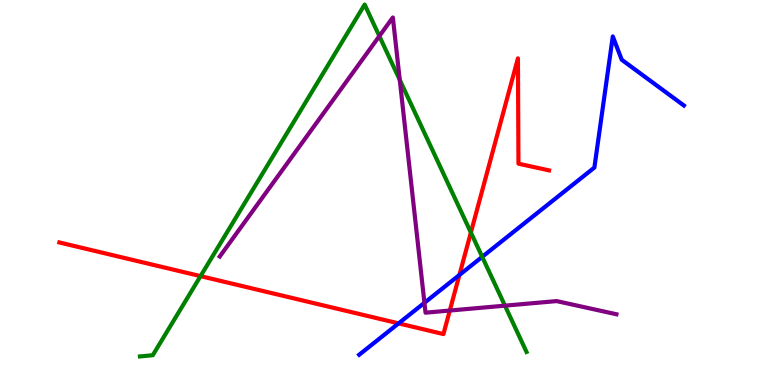[{'lines': ['blue', 'red'], 'intersections': [{'x': 5.14, 'y': 1.6}, {'x': 5.93, 'y': 2.86}]}, {'lines': ['green', 'red'], 'intersections': [{'x': 2.59, 'y': 2.83}, {'x': 6.08, 'y': 3.96}]}, {'lines': ['purple', 'red'], 'intersections': [{'x': 5.8, 'y': 1.93}]}, {'lines': ['blue', 'green'], 'intersections': [{'x': 6.22, 'y': 3.33}]}, {'lines': ['blue', 'purple'], 'intersections': [{'x': 5.48, 'y': 2.13}]}, {'lines': ['green', 'purple'], 'intersections': [{'x': 4.89, 'y': 9.06}, {'x': 5.16, 'y': 7.92}, {'x': 6.52, 'y': 2.06}]}]